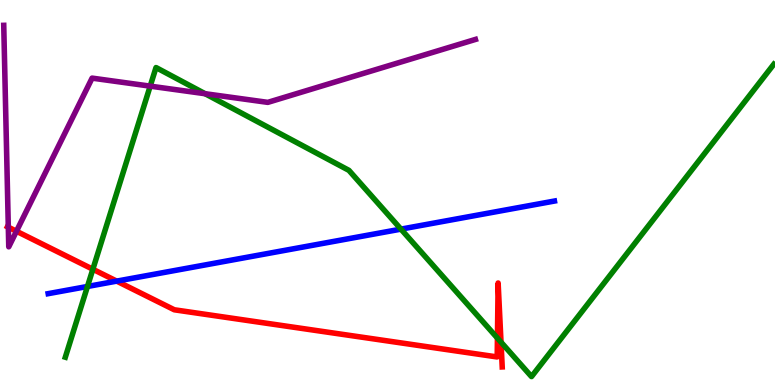[{'lines': ['blue', 'red'], 'intersections': [{'x': 1.51, 'y': 2.7}]}, {'lines': ['green', 'red'], 'intersections': [{'x': 1.2, 'y': 3.01}, {'x': 6.42, 'y': 1.22}, {'x': 6.46, 'y': 1.11}]}, {'lines': ['purple', 'red'], 'intersections': [{'x': 0.107, 'y': 4.1}, {'x': 0.212, 'y': 3.99}]}, {'lines': ['blue', 'green'], 'intersections': [{'x': 1.13, 'y': 2.56}, {'x': 5.17, 'y': 4.05}]}, {'lines': ['blue', 'purple'], 'intersections': []}, {'lines': ['green', 'purple'], 'intersections': [{'x': 1.94, 'y': 7.76}, {'x': 2.65, 'y': 7.57}]}]